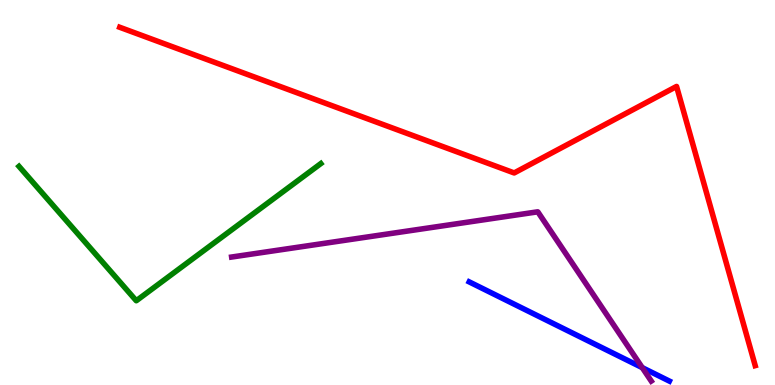[{'lines': ['blue', 'red'], 'intersections': []}, {'lines': ['green', 'red'], 'intersections': []}, {'lines': ['purple', 'red'], 'intersections': []}, {'lines': ['blue', 'green'], 'intersections': []}, {'lines': ['blue', 'purple'], 'intersections': [{'x': 8.29, 'y': 0.451}]}, {'lines': ['green', 'purple'], 'intersections': []}]